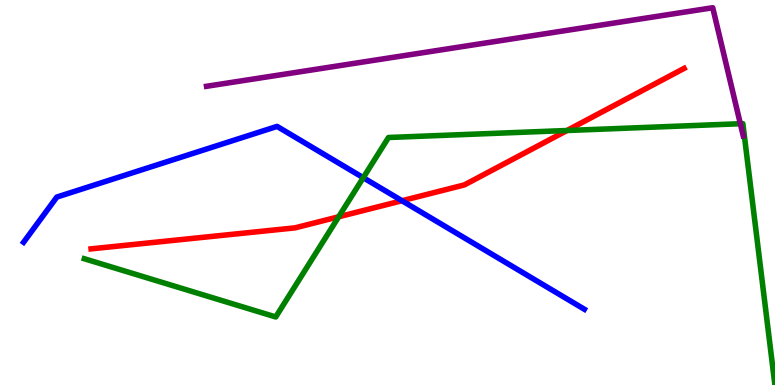[{'lines': ['blue', 'red'], 'intersections': [{'x': 5.19, 'y': 4.79}]}, {'lines': ['green', 'red'], 'intersections': [{'x': 4.37, 'y': 4.37}, {'x': 7.32, 'y': 6.61}]}, {'lines': ['purple', 'red'], 'intersections': []}, {'lines': ['blue', 'green'], 'intersections': [{'x': 4.69, 'y': 5.38}]}, {'lines': ['blue', 'purple'], 'intersections': []}, {'lines': ['green', 'purple'], 'intersections': [{'x': 9.55, 'y': 6.79}]}]